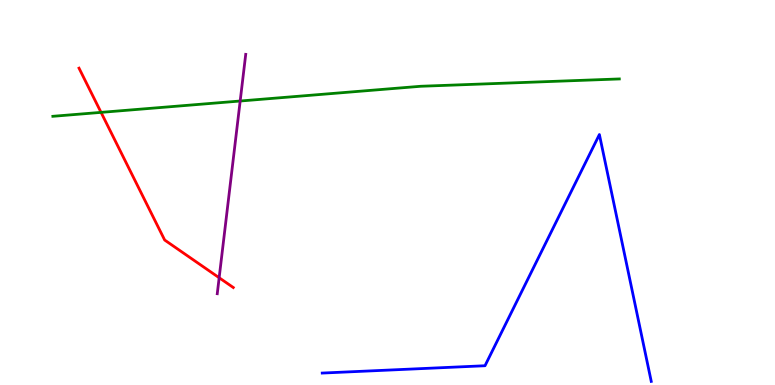[{'lines': ['blue', 'red'], 'intersections': []}, {'lines': ['green', 'red'], 'intersections': [{'x': 1.3, 'y': 7.08}]}, {'lines': ['purple', 'red'], 'intersections': [{'x': 2.83, 'y': 2.79}]}, {'lines': ['blue', 'green'], 'intersections': []}, {'lines': ['blue', 'purple'], 'intersections': []}, {'lines': ['green', 'purple'], 'intersections': [{'x': 3.1, 'y': 7.38}]}]